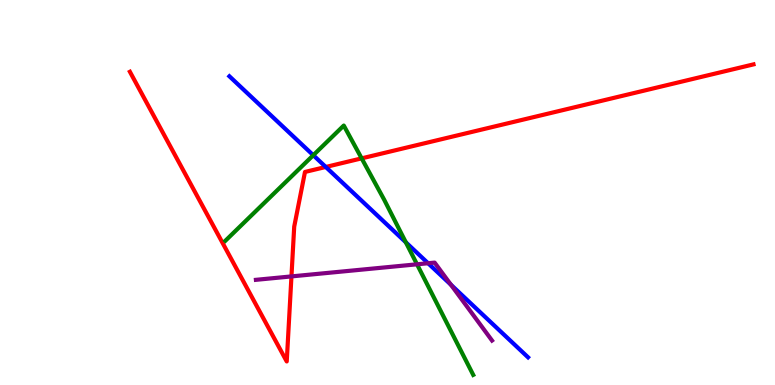[{'lines': ['blue', 'red'], 'intersections': [{'x': 4.2, 'y': 5.66}]}, {'lines': ['green', 'red'], 'intersections': [{'x': 4.67, 'y': 5.89}]}, {'lines': ['purple', 'red'], 'intersections': [{'x': 3.76, 'y': 2.82}]}, {'lines': ['blue', 'green'], 'intersections': [{'x': 4.04, 'y': 5.97}, {'x': 5.24, 'y': 3.71}]}, {'lines': ['blue', 'purple'], 'intersections': [{'x': 5.52, 'y': 3.16}, {'x': 5.82, 'y': 2.6}]}, {'lines': ['green', 'purple'], 'intersections': [{'x': 5.38, 'y': 3.13}]}]